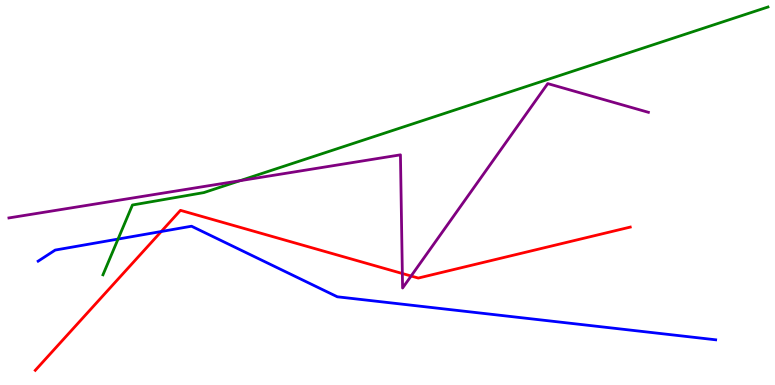[{'lines': ['blue', 'red'], 'intersections': [{'x': 2.08, 'y': 3.99}]}, {'lines': ['green', 'red'], 'intersections': []}, {'lines': ['purple', 'red'], 'intersections': [{'x': 5.19, 'y': 2.9}, {'x': 5.3, 'y': 2.83}]}, {'lines': ['blue', 'green'], 'intersections': [{'x': 1.52, 'y': 3.79}]}, {'lines': ['blue', 'purple'], 'intersections': []}, {'lines': ['green', 'purple'], 'intersections': [{'x': 3.1, 'y': 5.31}]}]